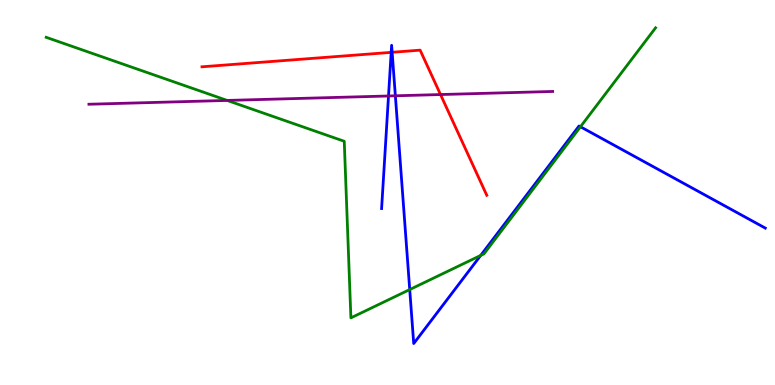[{'lines': ['blue', 'red'], 'intersections': [{'x': 5.05, 'y': 8.64}, {'x': 5.06, 'y': 8.64}]}, {'lines': ['green', 'red'], 'intersections': []}, {'lines': ['purple', 'red'], 'intersections': [{'x': 5.68, 'y': 7.54}]}, {'lines': ['blue', 'green'], 'intersections': [{'x': 5.29, 'y': 2.48}, {'x': 6.2, 'y': 3.37}, {'x': 7.49, 'y': 6.71}]}, {'lines': ['blue', 'purple'], 'intersections': [{'x': 5.01, 'y': 7.51}, {'x': 5.1, 'y': 7.51}]}, {'lines': ['green', 'purple'], 'intersections': [{'x': 2.93, 'y': 7.39}]}]